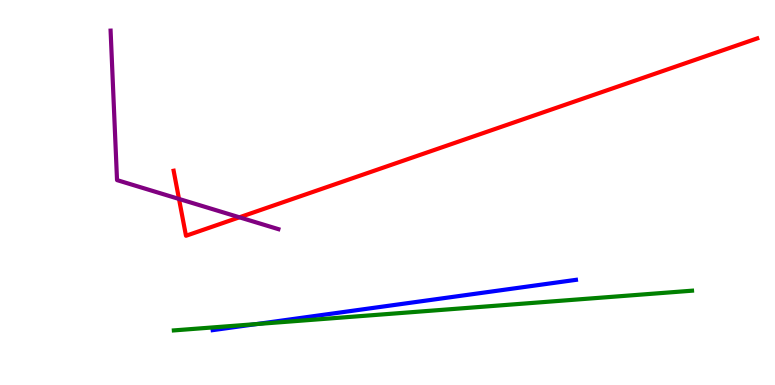[{'lines': ['blue', 'red'], 'intersections': []}, {'lines': ['green', 'red'], 'intersections': []}, {'lines': ['purple', 'red'], 'intersections': [{'x': 2.31, 'y': 4.83}, {'x': 3.09, 'y': 4.36}]}, {'lines': ['blue', 'green'], 'intersections': [{'x': 3.31, 'y': 1.58}]}, {'lines': ['blue', 'purple'], 'intersections': []}, {'lines': ['green', 'purple'], 'intersections': []}]